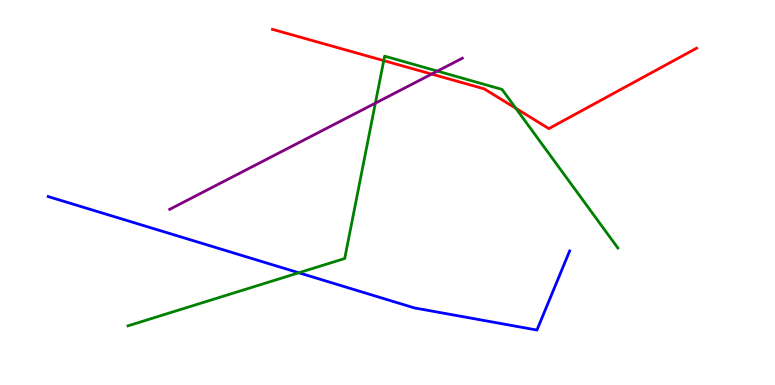[{'lines': ['blue', 'red'], 'intersections': []}, {'lines': ['green', 'red'], 'intersections': [{'x': 4.95, 'y': 8.43}, {'x': 6.66, 'y': 7.19}]}, {'lines': ['purple', 'red'], 'intersections': [{'x': 5.57, 'y': 8.08}]}, {'lines': ['blue', 'green'], 'intersections': [{'x': 3.86, 'y': 2.92}]}, {'lines': ['blue', 'purple'], 'intersections': []}, {'lines': ['green', 'purple'], 'intersections': [{'x': 4.84, 'y': 7.32}, {'x': 5.64, 'y': 8.15}]}]